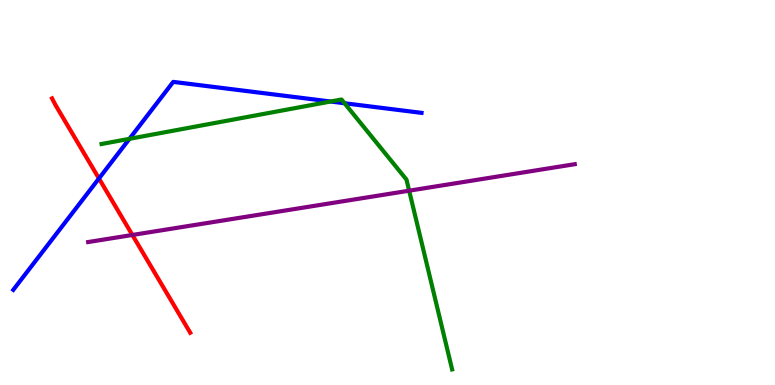[{'lines': ['blue', 'red'], 'intersections': [{'x': 1.28, 'y': 5.36}]}, {'lines': ['green', 'red'], 'intersections': []}, {'lines': ['purple', 'red'], 'intersections': [{'x': 1.71, 'y': 3.9}]}, {'lines': ['blue', 'green'], 'intersections': [{'x': 1.67, 'y': 6.39}, {'x': 4.27, 'y': 7.36}, {'x': 4.45, 'y': 7.32}]}, {'lines': ['blue', 'purple'], 'intersections': []}, {'lines': ['green', 'purple'], 'intersections': [{'x': 5.28, 'y': 5.05}]}]